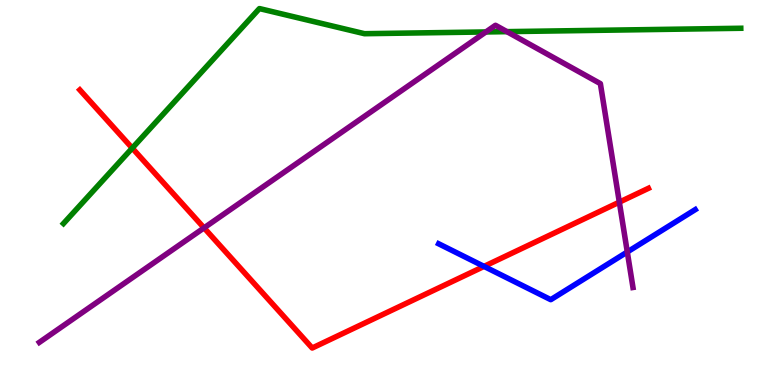[{'lines': ['blue', 'red'], 'intersections': [{'x': 6.25, 'y': 3.08}]}, {'lines': ['green', 'red'], 'intersections': [{'x': 1.71, 'y': 6.15}]}, {'lines': ['purple', 'red'], 'intersections': [{'x': 2.63, 'y': 4.08}, {'x': 7.99, 'y': 4.75}]}, {'lines': ['blue', 'green'], 'intersections': []}, {'lines': ['blue', 'purple'], 'intersections': [{'x': 8.09, 'y': 3.46}]}, {'lines': ['green', 'purple'], 'intersections': [{'x': 6.27, 'y': 9.17}, {'x': 6.54, 'y': 9.18}]}]